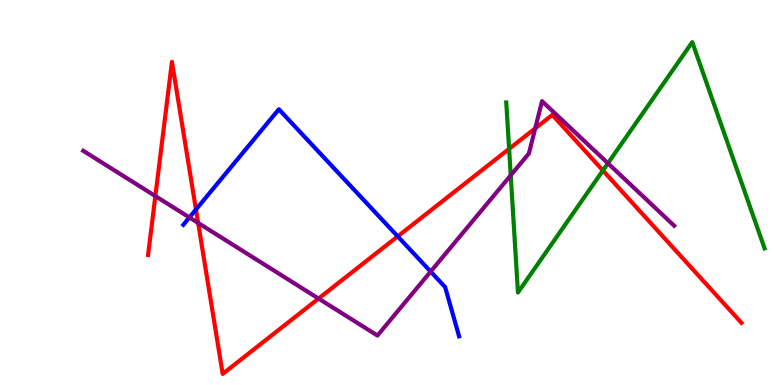[{'lines': ['blue', 'red'], 'intersections': [{'x': 2.53, 'y': 4.56}, {'x': 5.13, 'y': 3.86}]}, {'lines': ['green', 'red'], 'intersections': [{'x': 6.57, 'y': 6.13}, {'x': 7.78, 'y': 5.57}]}, {'lines': ['purple', 'red'], 'intersections': [{'x': 2.0, 'y': 4.91}, {'x': 2.56, 'y': 4.21}, {'x': 4.11, 'y': 2.25}, {'x': 6.91, 'y': 6.67}]}, {'lines': ['blue', 'green'], 'intersections': []}, {'lines': ['blue', 'purple'], 'intersections': [{'x': 2.44, 'y': 4.35}, {'x': 5.56, 'y': 2.95}]}, {'lines': ['green', 'purple'], 'intersections': [{'x': 6.59, 'y': 5.45}, {'x': 7.84, 'y': 5.76}]}]